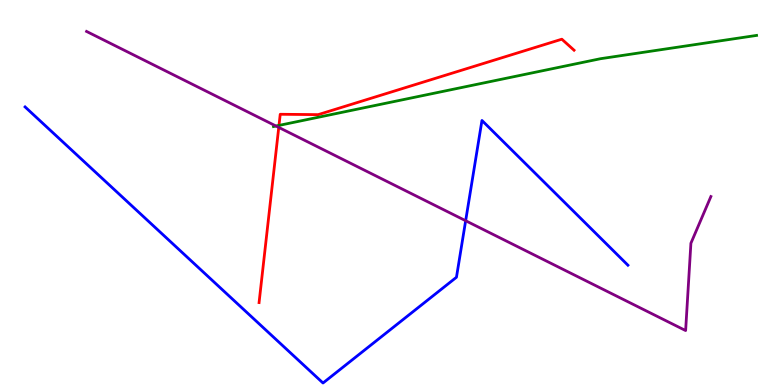[{'lines': ['blue', 'red'], 'intersections': []}, {'lines': ['green', 'red'], 'intersections': [{'x': 3.6, 'y': 6.74}]}, {'lines': ['purple', 'red'], 'intersections': [{'x': 3.6, 'y': 6.69}]}, {'lines': ['blue', 'green'], 'intersections': []}, {'lines': ['blue', 'purple'], 'intersections': [{'x': 6.01, 'y': 4.27}]}, {'lines': ['green', 'purple'], 'intersections': [{'x': 3.56, 'y': 6.73}]}]